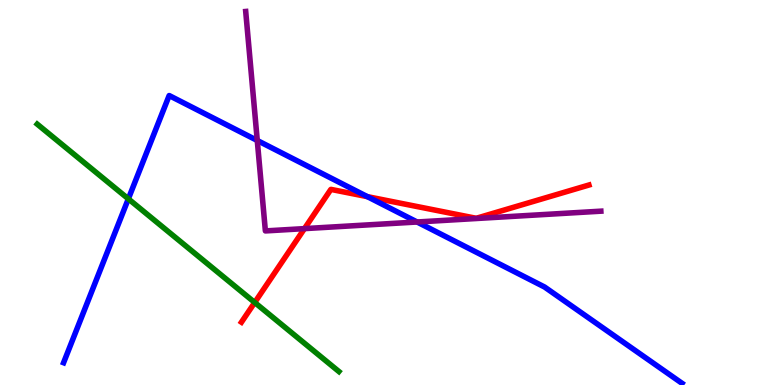[{'lines': ['blue', 'red'], 'intersections': [{'x': 4.74, 'y': 4.89}]}, {'lines': ['green', 'red'], 'intersections': [{'x': 3.29, 'y': 2.14}]}, {'lines': ['purple', 'red'], 'intersections': [{'x': 3.93, 'y': 4.06}]}, {'lines': ['blue', 'green'], 'intersections': [{'x': 1.66, 'y': 4.83}]}, {'lines': ['blue', 'purple'], 'intersections': [{'x': 3.32, 'y': 6.35}, {'x': 5.38, 'y': 4.23}]}, {'lines': ['green', 'purple'], 'intersections': []}]